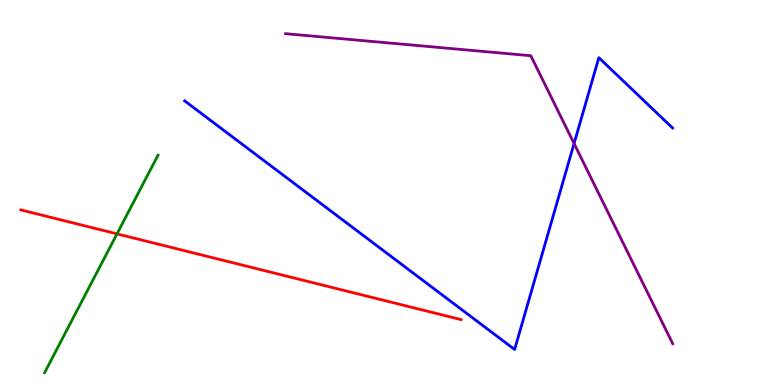[{'lines': ['blue', 'red'], 'intersections': []}, {'lines': ['green', 'red'], 'intersections': [{'x': 1.51, 'y': 3.93}]}, {'lines': ['purple', 'red'], 'intersections': []}, {'lines': ['blue', 'green'], 'intersections': []}, {'lines': ['blue', 'purple'], 'intersections': [{'x': 7.41, 'y': 6.27}]}, {'lines': ['green', 'purple'], 'intersections': []}]